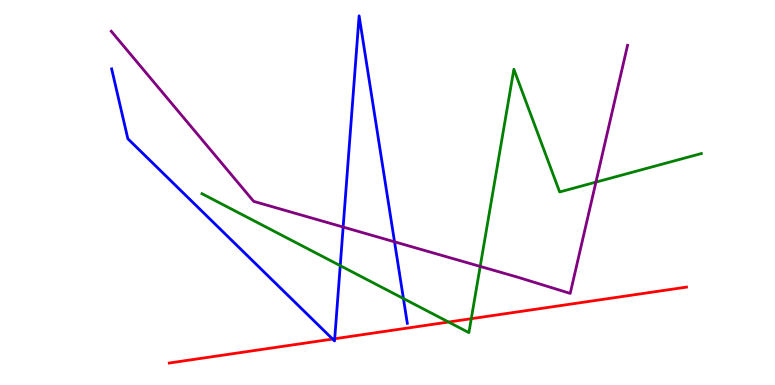[{'lines': ['blue', 'red'], 'intersections': [{'x': 4.29, 'y': 1.19}, {'x': 4.32, 'y': 1.2}]}, {'lines': ['green', 'red'], 'intersections': [{'x': 5.79, 'y': 1.64}, {'x': 6.08, 'y': 1.72}]}, {'lines': ['purple', 'red'], 'intersections': []}, {'lines': ['blue', 'green'], 'intersections': [{'x': 4.39, 'y': 3.1}, {'x': 5.21, 'y': 2.25}]}, {'lines': ['blue', 'purple'], 'intersections': [{'x': 4.43, 'y': 4.1}, {'x': 5.09, 'y': 3.72}]}, {'lines': ['green', 'purple'], 'intersections': [{'x': 6.2, 'y': 3.08}, {'x': 7.69, 'y': 5.27}]}]